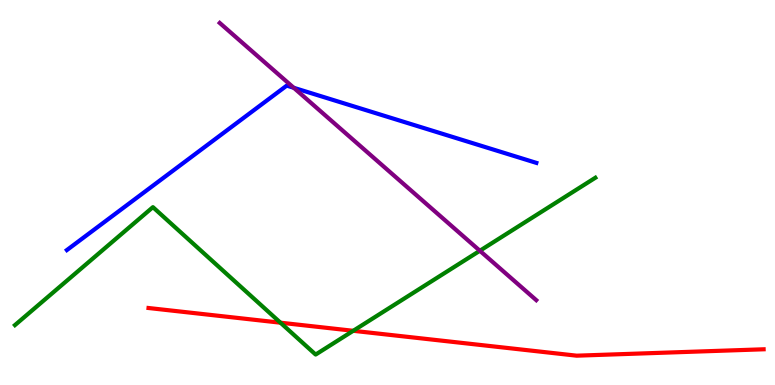[{'lines': ['blue', 'red'], 'intersections': []}, {'lines': ['green', 'red'], 'intersections': [{'x': 3.62, 'y': 1.62}, {'x': 4.56, 'y': 1.41}]}, {'lines': ['purple', 'red'], 'intersections': []}, {'lines': ['blue', 'green'], 'intersections': []}, {'lines': ['blue', 'purple'], 'intersections': [{'x': 3.79, 'y': 7.72}]}, {'lines': ['green', 'purple'], 'intersections': [{'x': 6.19, 'y': 3.49}]}]